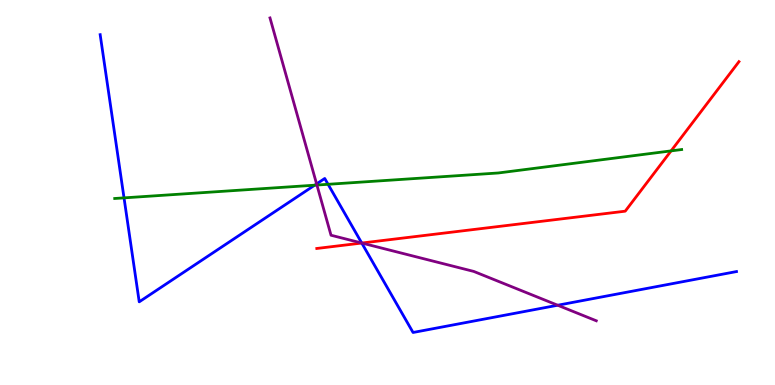[{'lines': ['blue', 'red'], 'intersections': [{'x': 4.67, 'y': 3.69}]}, {'lines': ['green', 'red'], 'intersections': [{'x': 8.66, 'y': 6.08}]}, {'lines': ['purple', 'red'], 'intersections': [{'x': 4.67, 'y': 3.69}]}, {'lines': ['blue', 'green'], 'intersections': [{'x': 1.6, 'y': 4.86}, {'x': 4.06, 'y': 5.19}, {'x': 4.23, 'y': 5.21}]}, {'lines': ['blue', 'purple'], 'intersections': [{'x': 4.09, 'y': 5.22}, {'x': 4.67, 'y': 3.69}, {'x': 7.2, 'y': 2.07}]}, {'lines': ['green', 'purple'], 'intersections': [{'x': 4.09, 'y': 5.19}]}]